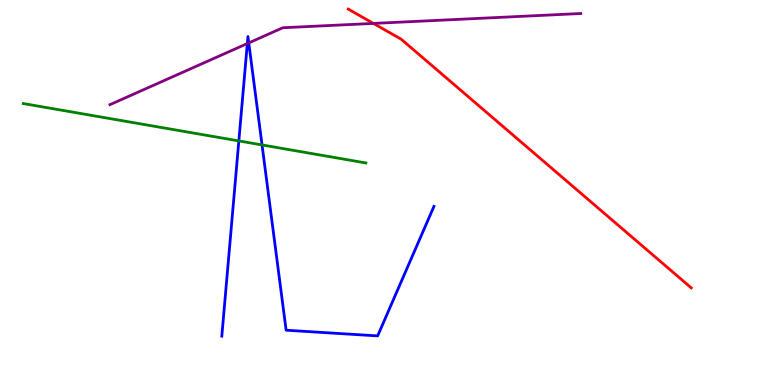[{'lines': ['blue', 'red'], 'intersections': []}, {'lines': ['green', 'red'], 'intersections': []}, {'lines': ['purple', 'red'], 'intersections': [{'x': 4.82, 'y': 9.39}]}, {'lines': ['blue', 'green'], 'intersections': [{'x': 3.08, 'y': 6.34}, {'x': 3.38, 'y': 6.24}]}, {'lines': ['blue', 'purple'], 'intersections': [{'x': 3.19, 'y': 8.87}, {'x': 3.21, 'y': 8.89}]}, {'lines': ['green', 'purple'], 'intersections': []}]